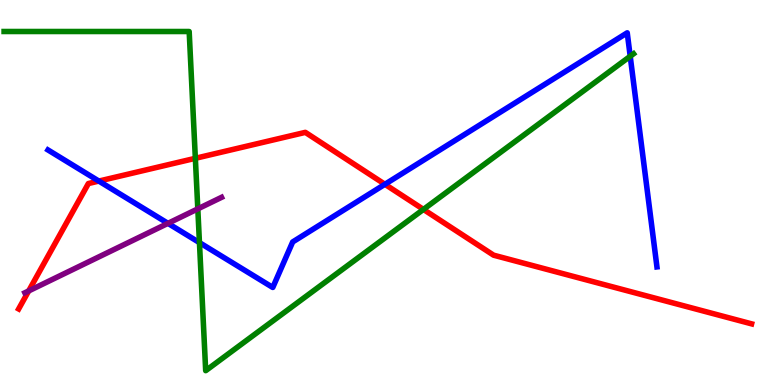[{'lines': ['blue', 'red'], 'intersections': [{'x': 1.28, 'y': 5.3}, {'x': 4.97, 'y': 5.21}]}, {'lines': ['green', 'red'], 'intersections': [{'x': 2.52, 'y': 5.89}, {'x': 5.46, 'y': 4.56}]}, {'lines': ['purple', 'red'], 'intersections': [{'x': 0.37, 'y': 2.44}]}, {'lines': ['blue', 'green'], 'intersections': [{'x': 2.57, 'y': 3.7}, {'x': 8.13, 'y': 8.54}]}, {'lines': ['blue', 'purple'], 'intersections': [{'x': 2.17, 'y': 4.2}]}, {'lines': ['green', 'purple'], 'intersections': [{'x': 2.55, 'y': 4.57}]}]